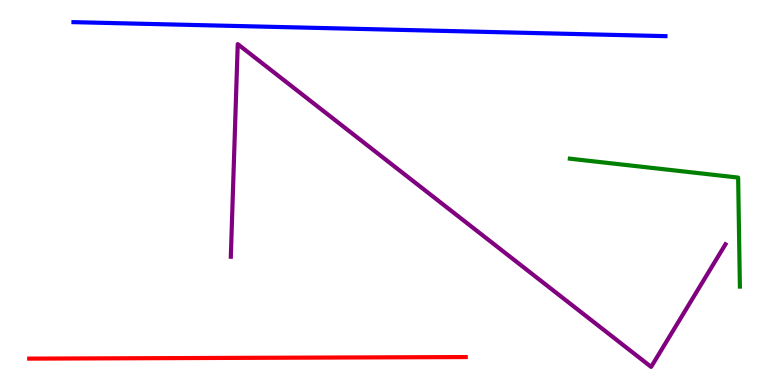[{'lines': ['blue', 'red'], 'intersections': []}, {'lines': ['green', 'red'], 'intersections': []}, {'lines': ['purple', 'red'], 'intersections': []}, {'lines': ['blue', 'green'], 'intersections': []}, {'lines': ['blue', 'purple'], 'intersections': []}, {'lines': ['green', 'purple'], 'intersections': []}]